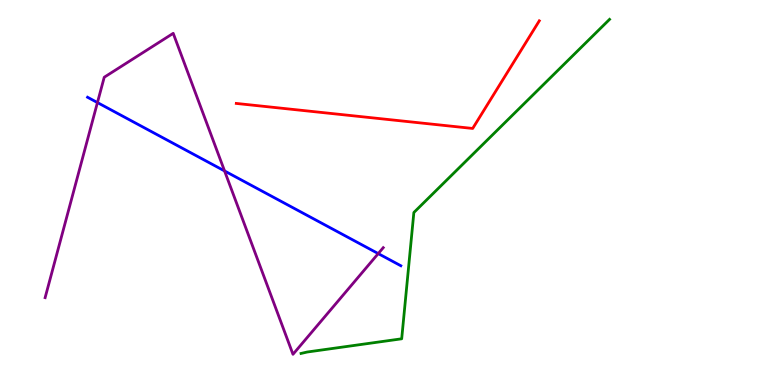[{'lines': ['blue', 'red'], 'intersections': []}, {'lines': ['green', 'red'], 'intersections': []}, {'lines': ['purple', 'red'], 'intersections': []}, {'lines': ['blue', 'green'], 'intersections': []}, {'lines': ['blue', 'purple'], 'intersections': [{'x': 1.26, 'y': 7.34}, {'x': 2.9, 'y': 5.56}, {'x': 4.88, 'y': 3.41}]}, {'lines': ['green', 'purple'], 'intersections': []}]